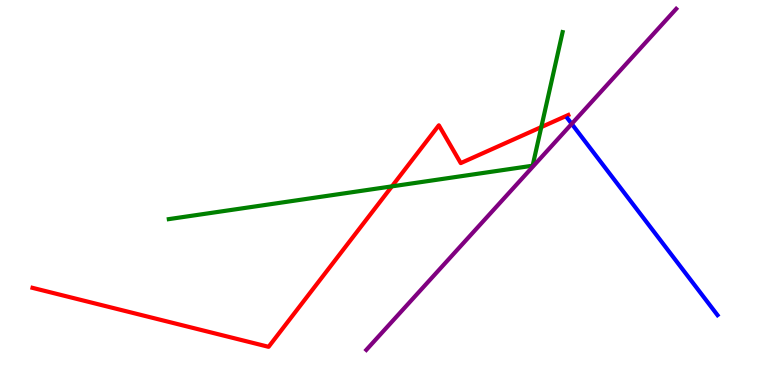[{'lines': ['blue', 'red'], 'intersections': []}, {'lines': ['green', 'red'], 'intersections': [{'x': 5.06, 'y': 5.16}, {'x': 6.98, 'y': 6.7}]}, {'lines': ['purple', 'red'], 'intersections': []}, {'lines': ['blue', 'green'], 'intersections': []}, {'lines': ['blue', 'purple'], 'intersections': [{'x': 7.38, 'y': 6.78}]}, {'lines': ['green', 'purple'], 'intersections': []}]